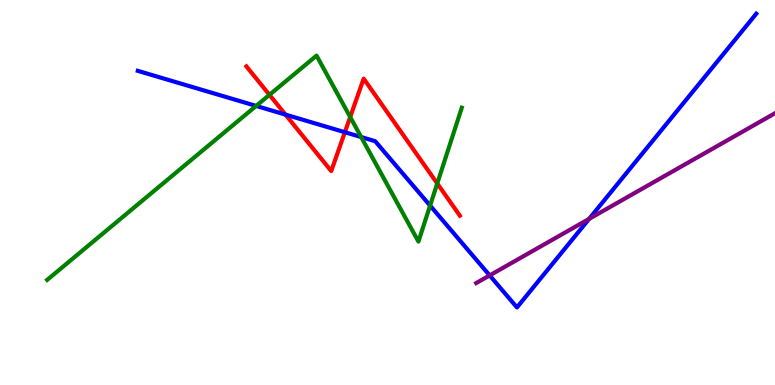[{'lines': ['blue', 'red'], 'intersections': [{'x': 3.68, 'y': 7.02}, {'x': 4.45, 'y': 6.57}]}, {'lines': ['green', 'red'], 'intersections': [{'x': 3.48, 'y': 7.54}, {'x': 4.52, 'y': 6.96}, {'x': 5.64, 'y': 5.23}]}, {'lines': ['purple', 'red'], 'intersections': []}, {'lines': ['blue', 'green'], 'intersections': [{'x': 3.31, 'y': 7.25}, {'x': 4.66, 'y': 6.44}, {'x': 5.55, 'y': 4.66}]}, {'lines': ['blue', 'purple'], 'intersections': [{'x': 6.32, 'y': 2.85}, {'x': 7.6, 'y': 4.31}]}, {'lines': ['green', 'purple'], 'intersections': []}]